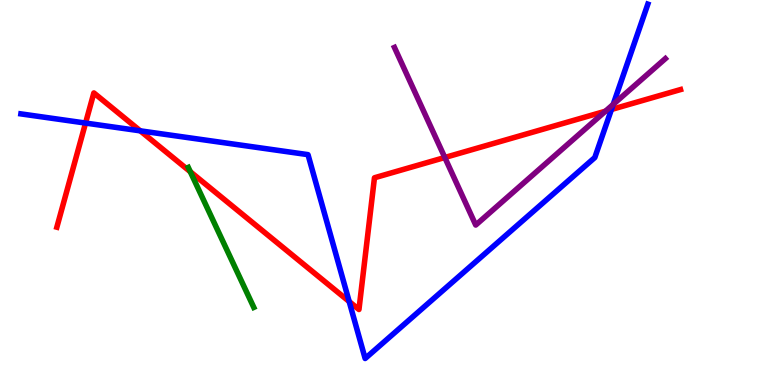[{'lines': ['blue', 'red'], 'intersections': [{'x': 1.1, 'y': 6.8}, {'x': 1.81, 'y': 6.6}, {'x': 4.51, 'y': 2.17}, {'x': 7.89, 'y': 7.16}]}, {'lines': ['green', 'red'], 'intersections': [{'x': 2.46, 'y': 5.54}]}, {'lines': ['purple', 'red'], 'intersections': [{'x': 5.74, 'y': 5.91}, {'x': 7.81, 'y': 7.11}]}, {'lines': ['blue', 'green'], 'intersections': []}, {'lines': ['blue', 'purple'], 'intersections': [{'x': 7.91, 'y': 7.29}]}, {'lines': ['green', 'purple'], 'intersections': []}]